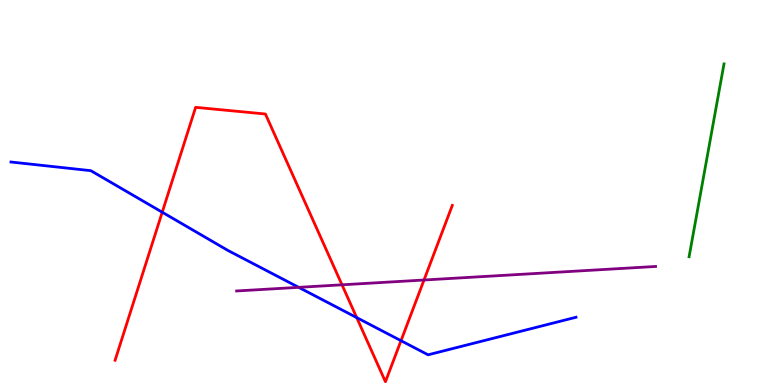[{'lines': ['blue', 'red'], 'intersections': [{'x': 2.09, 'y': 4.49}, {'x': 4.6, 'y': 1.75}, {'x': 5.17, 'y': 1.15}]}, {'lines': ['green', 'red'], 'intersections': []}, {'lines': ['purple', 'red'], 'intersections': [{'x': 4.41, 'y': 2.6}, {'x': 5.47, 'y': 2.73}]}, {'lines': ['blue', 'green'], 'intersections': []}, {'lines': ['blue', 'purple'], 'intersections': [{'x': 3.85, 'y': 2.54}]}, {'lines': ['green', 'purple'], 'intersections': []}]